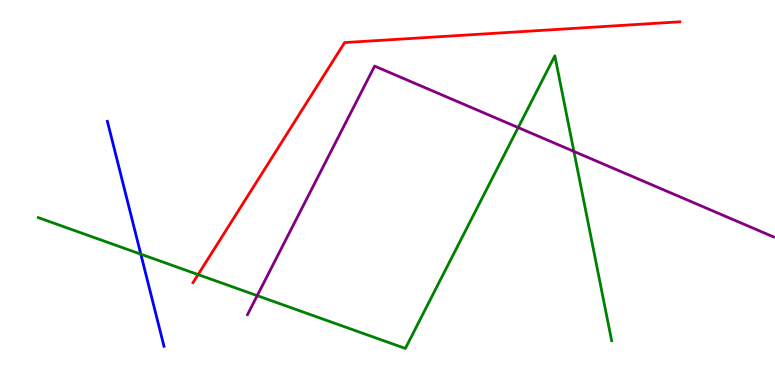[{'lines': ['blue', 'red'], 'intersections': []}, {'lines': ['green', 'red'], 'intersections': [{'x': 2.56, 'y': 2.87}]}, {'lines': ['purple', 'red'], 'intersections': []}, {'lines': ['blue', 'green'], 'intersections': [{'x': 1.82, 'y': 3.4}]}, {'lines': ['blue', 'purple'], 'intersections': []}, {'lines': ['green', 'purple'], 'intersections': [{'x': 3.32, 'y': 2.32}, {'x': 6.69, 'y': 6.69}, {'x': 7.41, 'y': 6.07}]}]